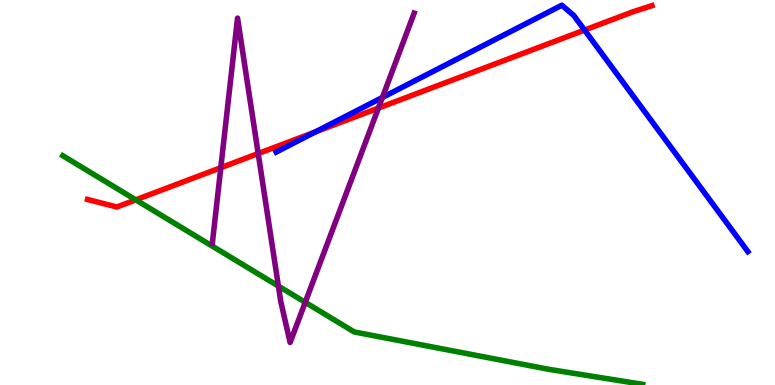[{'lines': ['blue', 'red'], 'intersections': [{'x': 4.07, 'y': 6.57}, {'x': 7.54, 'y': 9.22}]}, {'lines': ['green', 'red'], 'intersections': [{'x': 1.75, 'y': 4.81}]}, {'lines': ['purple', 'red'], 'intersections': [{'x': 2.85, 'y': 5.64}, {'x': 3.33, 'y': 6.01}, {'x': 4.88, 'y': 7.19}]}, {'lines': ['blue', 'green'], 'intersections': []}, {'lines': ['blue', 'purple'], 'intersections': [{'x': 4.93, 'y': 7.47}]}, {'lines': ['green', 'purple'], 'intersections': [{'x': 3.59, 'y': 2.57}, {'x': 3.94, 'y': 2.15}]}]